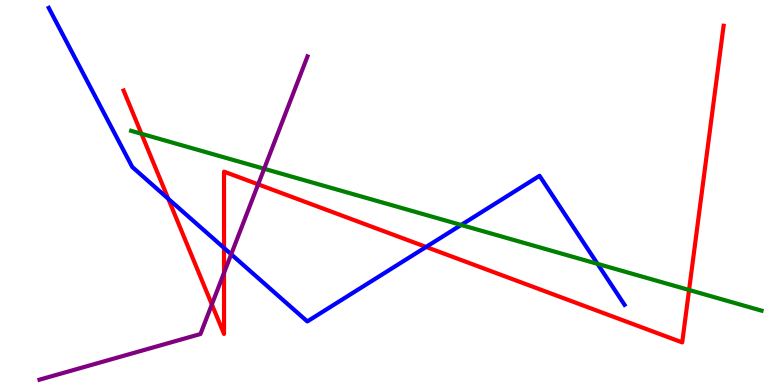[{'lines': ['blue', 'red'], 'intersections': [{'x': 2.17, 'y': 4.84}, {'x': 2.89, 'y': 3.56}, {'x': 5.5, 'y': 3.59}]}, {'lines': ['green', 'red'], 'intersections': [{'x': 1.83, 'y': 6.53}, {'x': 8.89, 'y': 2.47}]}, {'lines': ['purple', 'red'], 'intersections': [{'x': 2.73, 'y': 2.09}, {'x': 2.89, 'y': 2.91}, {'x': 3.33, 'y': 5.21}]}, {'lines': ['blue', 'green'], 'intersections': [{'x': 5.95, 'y': 4.16}, {'x': 7.71, 'y': 3.15}]}, {'lines': ['blue', 'purple'], 'intersections': [{'x': 2.98, 'y': 3.4}]}, {'lines': ['green', 'purple'], 'intersections': [{'x': 3.41, 'y': 5.62}]}]